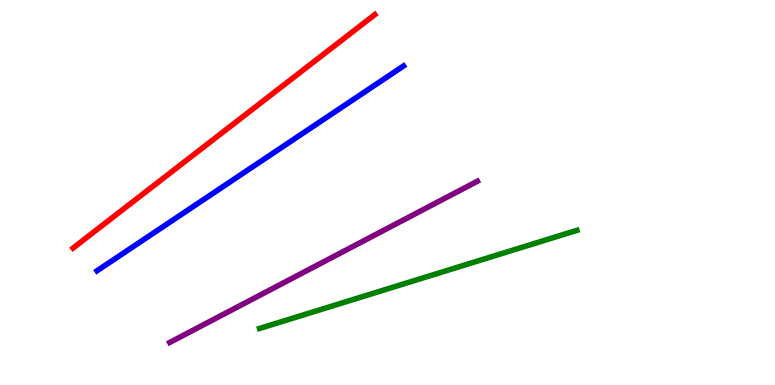[{'lines': ['blue', 'red'], 'intersections': []}, {'lines': ['green', 'red'], 'intersections': []}, {'lines': ['purple', 'red'], 'intersections': []}, {'lines': ['blue', 'green'], 'intersections': []}, {'lines': ['blue', 'purple'], 'intersections': []}, {'lines': ['green', 'purple'], 'intersections': []}]